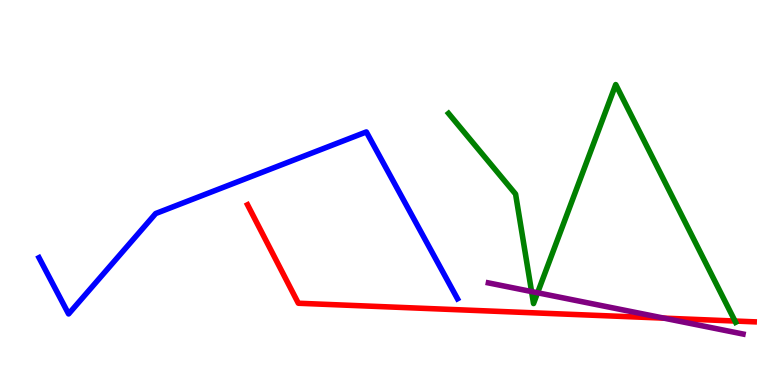[{'lines': ['blue', 'red'], 'intersections': []}, {'lines': ['green', 'red'], 'intersections': [{'x': 9.48, 'y': 1.66}]}, {'lines': ['purple', 'red'], 'intersections': [{'x': 8.57, 'y': 1.74}]}, {'lines': ['blue', 'green'], 'intersections': []}, {'lines': ['blue', 'purple'], 'intersections': []}, {'lines': ['green', 'purple'], 'intersections': [{'x': 6.86, 'y': 2.43}, {'x': 6.94, 'y': 2.4}]}]